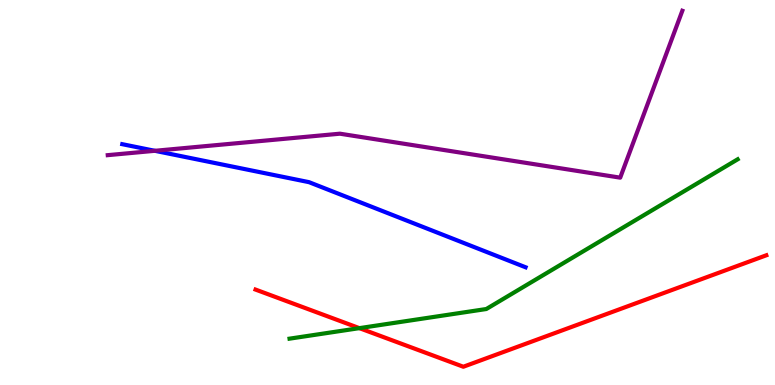[{'lines': ['blue', 'red'], 'intersections': []}, {'lines': ['green', 'red'], 'intersections': [{'x': 4.64, 'y': 1.48}]}, {'lines': ['purple', 'red'], 'intersections': []}, {'lines': ['blue', 'green'], 'intersections': []}, {'lines': ['blue', 'purple'], 'intersections': [{'x': 2.0, 'y': 6.08}]}, {'lines': ['green', 'purple'], 'intersections': []}]